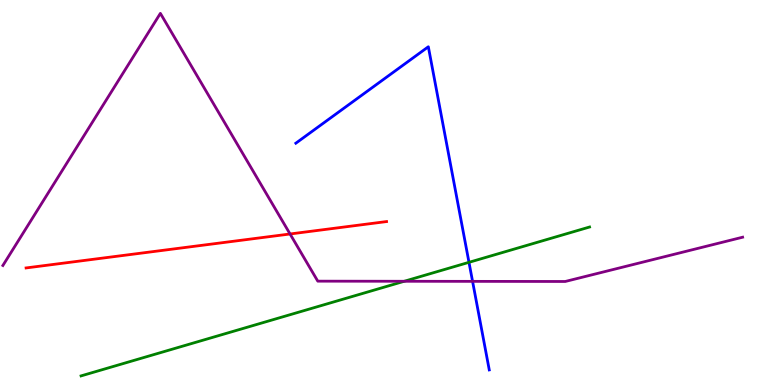[{'lines': ['blue', 'red'], 'intersections': []}, {'lines': ['green', 'red'], 'intersections': []}, {'lines': ['purple', 'red'], 'intersections': [{'x': 3.74, 'y': 3.92}]}, {'lines': ['blue', 'green'], 'intersections': [{'x': 6.05, 'y': 3.19}]}, {'lines': ['blue', 'purple'], 'intersections': [{'x': 6.1, 'y': 2.69}]}, {'lines': ['green', 'purple'], 'intersections': [{'x': 5.22, 'y': 2.69}]}]